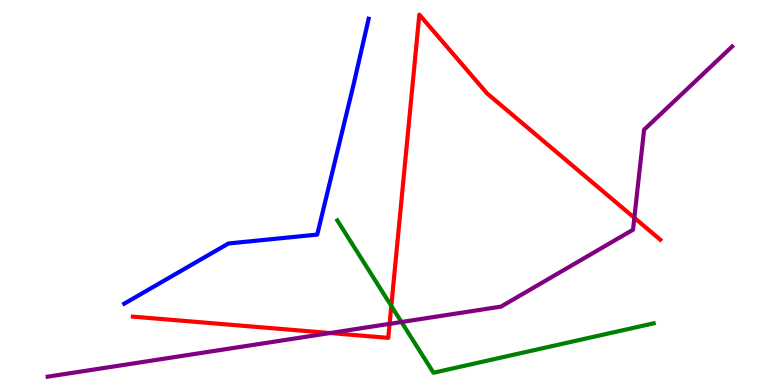[{'lines': ['blue', 'red'], 'intersections': []}, {'lines': ['green', 'red'], 'intersections': [{'x': 5.05, 'y': 2.05}]}, {'lines': ['purple', 'red'], 'intersections': [{'x': 4.26, 'y': 1.35}, {'x': 5.03, 'y': 1.59}, {'x': 8.18, 'y': 4.34}]}, {'lines': ['blue', 'green'], 'intersections': []}, {'lines': ['blue', 'purple'], 'intersections': []}, {'lines': ['green', 'purple'], 'intersections': [{'x': 5.18, 'y': 1.64}]}]